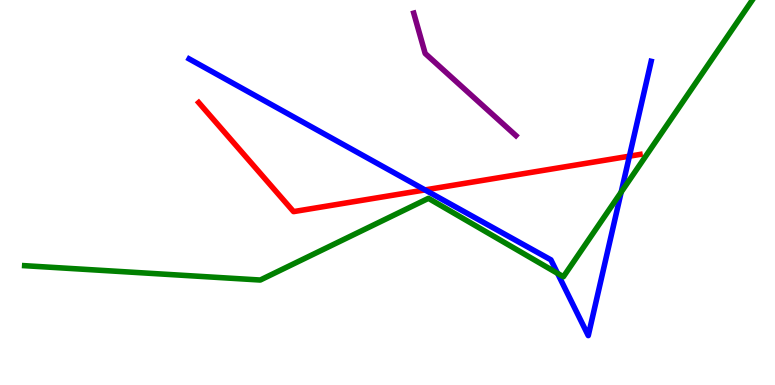[{'lines': ['blue', 'red'], 'intersections': [{'x': 5.48, 'y': 5.07}, {'x': 8.12, 'y': 5.94}]}, {'lines': ['green', 'red'], 'intersections': []}, {'lines': ['purple', 'red'], 'intersections': []}, {'lines': ['blue', 'green'], 'intersections': [{'x': 7.19, 'y': 2.9}, {'x': 8.02, 'y': 5.01}]}, {'lines': ['blue', 'purple'], 'intersections': []}, {'lines': ['green', 'purple'], 'intersections': []}]